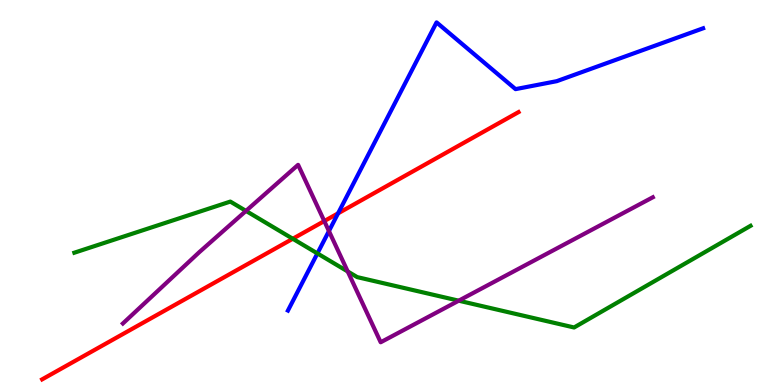[{'lines': ['blue', 'red'], 'intersections': [{'x': 4.36, 'y': 4.46}]}, {'lines': ['green', 'red'], 'intersections': [{'x': 3.78, 'y': 3.8}]}, {'lines': ['purple', 'red'], 'intersections': [{'x': 4.18, 'y': 4.26}]}, {'lines': ['blue', 'green'], 'intersections': [{'x': 4.1, 'y': 3.42}]}, {'lines': ['blue', 'purple'], 'intersections': [{'x': 4.24, 'y': 4.0}]}, {'lines': ['green', 'purple'], 'intersections': [{'x': 3.17, 'y': 4.52}, {'x': 4.49, 'y': 2.95}, {'x': 5.92, 'y': 2.19}]}]